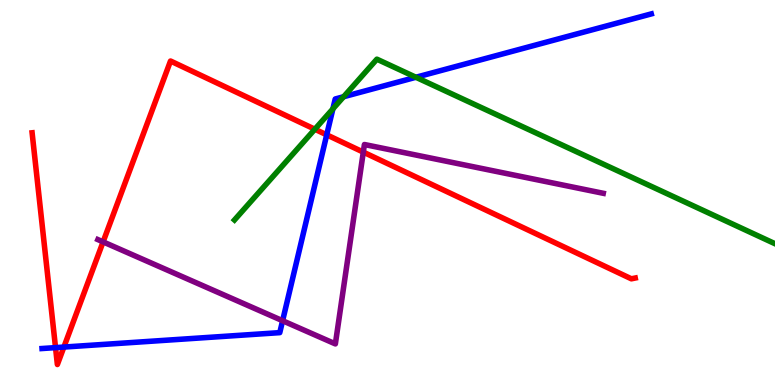[{'lines': ['blue', 'red'], 'intersections': [{'x': 0.717, 'y': 0.971}, {'x': 0.824, 'y': 0.985}, {'x': 4.22, 'y': 6.5}]}, {'lines': ['green', 'red'], 'intersections': [{'x': 4.06, 'y': 6.64}]}, {'lines': ['purple', 'red'], 'intersections': [{'x': 1.33, 'y': 3.72}, {'x': 4.69, 'y': 6.05}]}, {'lines': ['blue', 'green'], 'intersections': [{'x': 4.3, 'y': 7.17}, {'x': 4.43, 'y': 7.49}, {'x': 5.37, 'y': 7.99}]}, {'lines': ['blue', 'purple'], 'intersections': [{'x': 3.65, 'y': 1.67}]}, {'lines': ['green', 'purple'], 'intersections': []}]